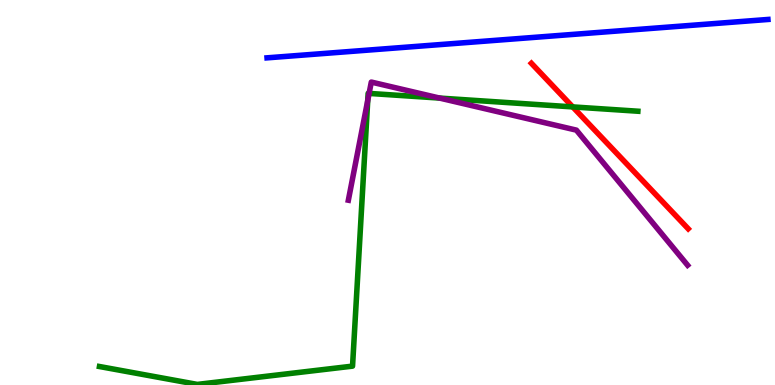[{'lines': ['blue', 'red'], 'intersections': []}, {'lines': ['green', 'red'], 'intersections': [{'x': 7.39, 'y': 7.22}]}, {'lines': ['purple', 'red'], 'intersections': []}, {'lines': ['blue', 'green'], 'intersections': []}, {'lines': ['blue', 'purple'], 'intersections': []}, {'lines': ['green', 'purple'], 'intersections': [{'x': 4.75, 'y': 7.39}, {'x': 4.76, 'y': 7.57}, {'x': 5.67, 'y': 7.45}]}]